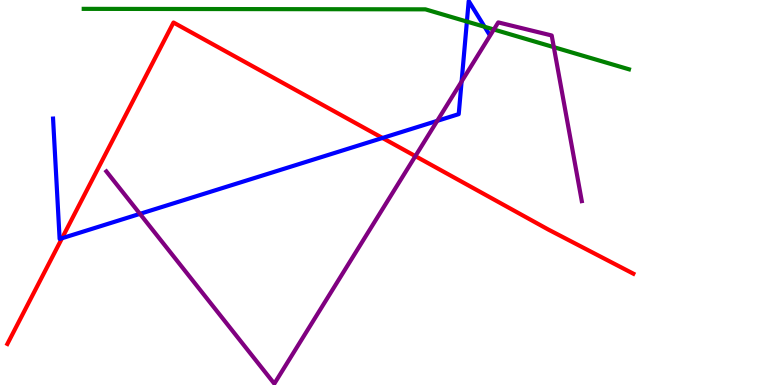[{'lines': ['blue', 'red'], 'intersections': [{'x': 0.8, 'y': 3.81}, {'x': 4.94, 'y': 6.42}]}, {'lines': ['green', 'red'], 'intersections': []}, {'lines': ['purple', 'red'], 'intersections': [{'x': 5.36, 'y': 5.94}]}, {'lines': ['blue', 'green'], 'intersections': [{'x': 6.02, 'y': 9.44}, {'x': 6.25, 'y': 9.3}]}, {'lines': ['blue', 'purple'], 'intersections': [{'x': 1.81, 'y': 4.45}, {'x': 5.64, 'y': 6.86}, {'x': 5.96, 'y': 7.88}]}, {'lines': ['green', 'purple'], 'intersections': [{'x': 6.37, 'y': 9.23}, {'x': 7.15, 'y': 8.77}]}]